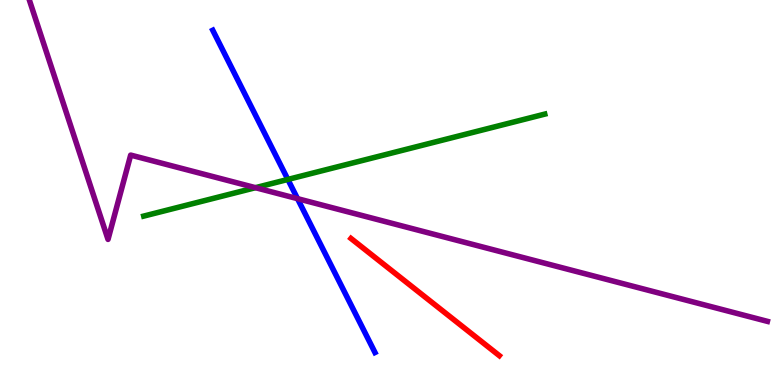[{'lines': ['blue', 'red'], 'intersections': []}, {'lines': ['green', 'red'], 'intersections': []}, {'lines': ['purple', 'red'], 'intersections': []}, {'lines': ['blue', 'green'], 'intersections': [{'x': 3.71, 'y': 5.34}]}, {'lines': ['blue', 'purple'], 'intersections': [{'x': 3.84, 'y': 4.84}]}, {'lines': ['green', 'purple'], 'intersections': [{'x': 3.3, 'y': 5.13}]}]